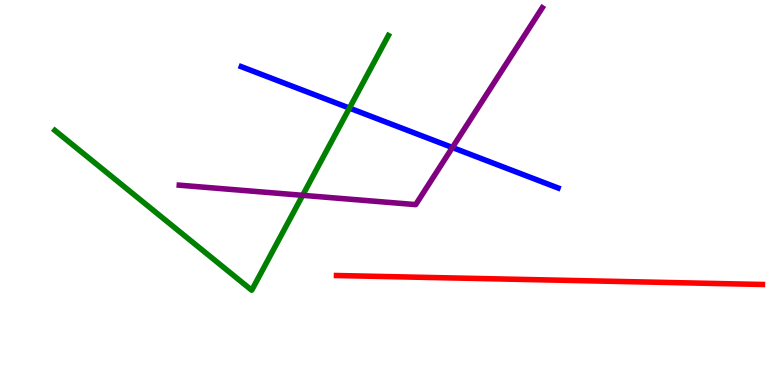[{'lines': ['blue', 'red'], 'intersections': []}, {'lines': ['green', 'red'], 'intersections': []}, {'lines': ['purple', 'red'], 'intersections': []}, {'lines': ['blue', 'green'], 'intersections': [{'x': 4.51, 'y': 7.19}]}, {'lines': ['blue', 'purple'], 'intersections': [{'x': 5.84, 'y': 6.17}]}, {'lines': ['green', 'purple'], 'intersections': [{'x': 3.91, 'y': 4.93}]}]